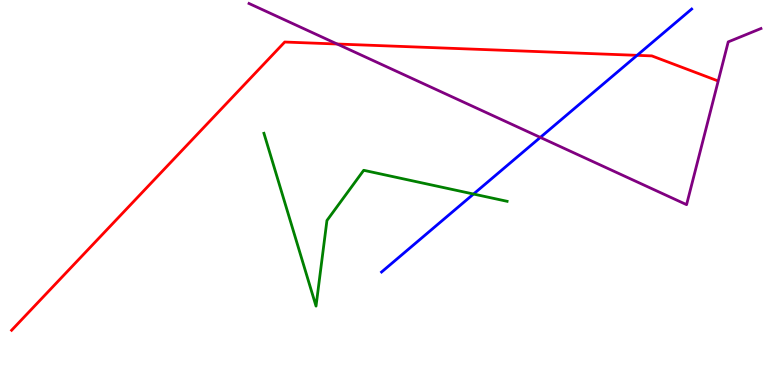[{'lines': ['blue', 'red'], 'intersections': [{'x': 8.22, 'y': 8.56}]}, {'lines': ['green', 'red'], 'intersections': []}, {'lines': ['purple', 'red'], 'intersections': [{'x': 4.35, 'y': 8.86}]}, {'lines': ['blue', 'green'], 'intersections': [{'x': 6.11, 'y': 4.96}]}, {'lines': ['blue', 'purple'], 'intersections': [{'x': 6.97, 'y': 6.43}]}, {'lines': ['green', 'purple'], 'intersections': []}]